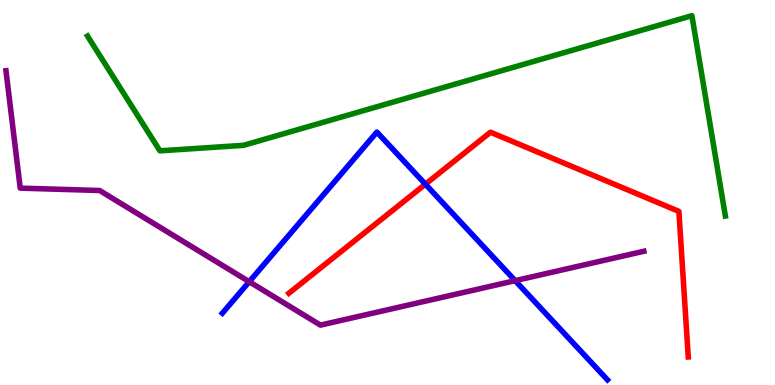[{'lines': ['blue', 'red'], 'intersections': [{'x': 5.49, 'y': 5.22}]}, {'lines': ['green', 'red'], 'intersections': []}, {'lines': ['purple', 'red'], 'intersections': []}, {'lines': ['blue', 'green'], 'intersections': []}, {'lines': ['blue', 'purple'], 'intersections': [{'x': 3.22, 'y': 2.68}, {'x': 6.65, 'y': 2.71}]}, {'lines': ['green', 'purple'], 'intersections': []}]